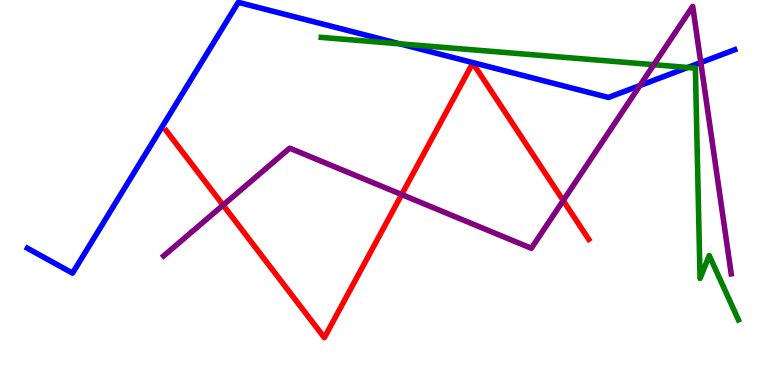[{'lines': ['blue', 'red'], 'intersections': []}, {'lines': ['green', 'red'], 'intersections': []}, {'lines': ['purple', 'red'], 'intersections': [{'x': 2.88, 'y': 4.67}, {'x': 5.18, 'y': 4.95}, {'x': 7.27, 'y': 4.79}]}, {'lines': ['blue', 'green'], 'intersections': [{'x': 5.16, 'y': 8.86}, {'x': 8.87, 'y': 8.25}]}, {'lines': ['blue', 'purple'], 'intersections': [{'x': 8.26, 'y': 7.78}, {'x': 9.04, 'y': 8.38}]}, {'lines': ['green', 'purple'], 'intersections': [{'x': 8.44, 'y': 8.32}]}]